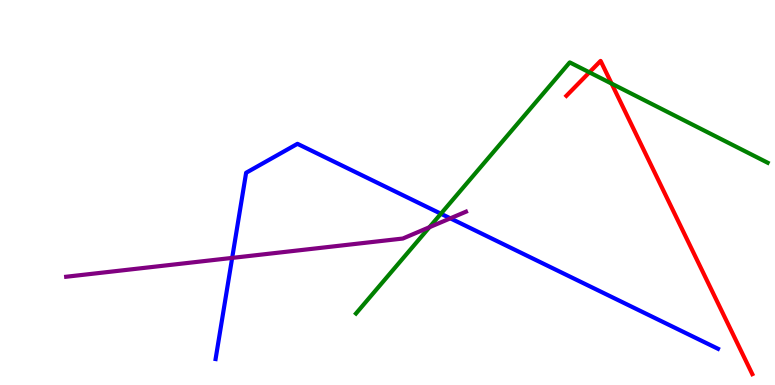[{'lines': ['blue', 'red'], 'intersections': []}, {'lines': ['green', 'red'], 'intersections': [{'x': 7.61, 'y': 8.12}, {'x': 7.89, 'y': 7.83}]}, {'lines': ['purple', 'red'], 'intersections': []}, {'lines': ['blue', 'green'], 'intersections': [{'x': 5.69, 'y': 4.45}]}, {'lines': ['blue', 'purple'], 'intersections': [{'x': 3.0, 'y': 3.3}, {'x': 5.81, 'y': 4.33}]}, {'lines': ['green', 'purple'], 'intersections': [{'x': 5.54, 'y': 4.1}]}]